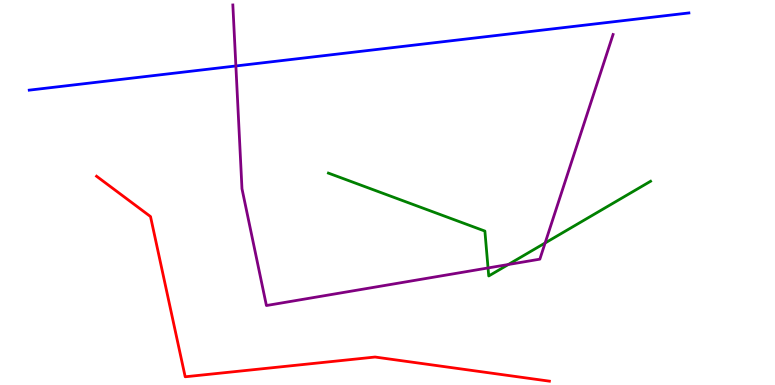[{'lines': ['blue', 'red'], 'intersections': []}, {'lines': ['green', 'red'], 'intersections': []}, {'lines': ['purple', 'red'], 'intersections': []}, {'lines': ['blue', 'green'], 'intersections': []}, {'lines': ['blue', 'purple'], 'intersections': [{'x': 3.04, 'y': 8.29}]}, {'lines': ['green', 'purple'], 'intersections': [{'x': 6.3, 'y': 3.04}, {'x': 6.56, 'y': 3.13}, {'x': 7.03, 'y': 3.69}]}]